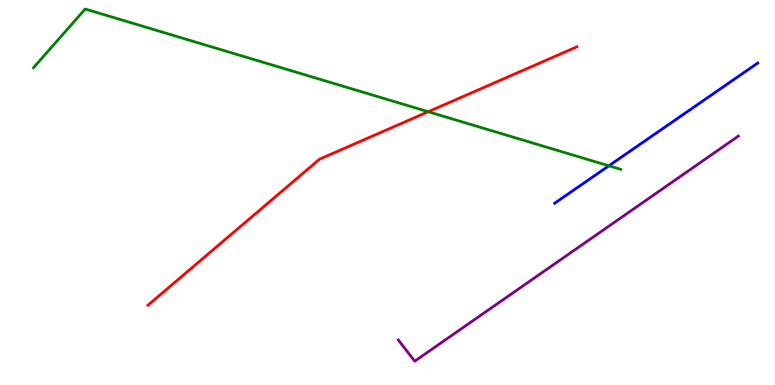[{'lines': ['blue', 'red'], 'intersections': []}, {'lines': ['green', 'red'], 'intersections': [{'x': 5.53, 'y': 7.1}]}, {'lines': ['purple', 'red'], 'intersections': []}, {'lines': ['blue', 'green'], 'intersections': [{'x': 7.86, 'y': 5.69}]}, {'lines': ['blue', 'purple'], 'intersections': []}, {'lines': ['green', 'purple'], 'intersections': []}]